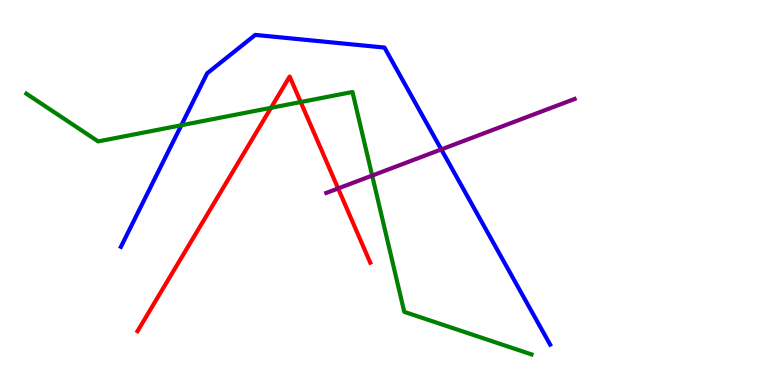[{'lines': ['blue', 'red'], 'intersections': []}, {'lines': ['green', 'red'], 'intersections': [{'x': 3.5, 'y': 7.2}, {'x': 3.88, 'y': 7.35}]}, {'lines': ['purple', 'red'], 'intersections': [{'x': 4.36, 'y': 5.11}]}, {'lines': ['blue', 'green'], 'intersections': [{'x': 2.34, 'y': 6.75}]}, {'lines': ['blue', 'purple'], 'intersections': [{'x': 5.69, 'y': 6.12}]}, {'lines': ['green', 'purple'], 'intersections': [{'x': 4.8, 'y': 5.44}]}]